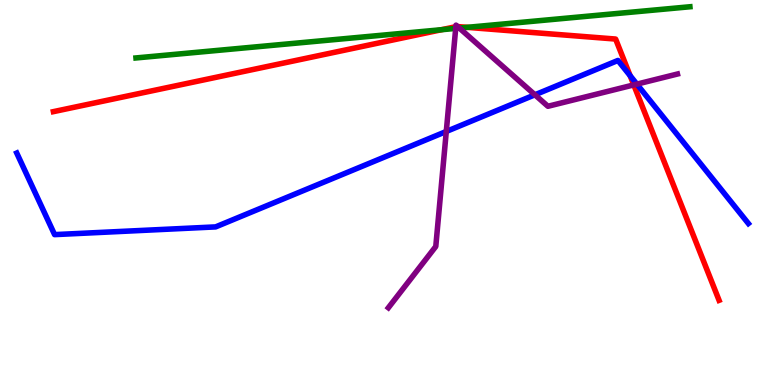[{'lines': ['blue', 'red'], 'intersections': [{'x': 8.13, 'y': 8.03}]}, {'lines': ['green', 'red'], 'intersections': [{'x': 5.7, 'y': 9.23}, {'x': 6.03, 'y': 9.29}]}, {'lines': ['purple', 'red'], 'intersections': [{'x': 5.88, 'y': 9.31}, {'x': 5.91, 'y': 9.31}, {'x': 8.18, 'y': 7.79}]}, {'lines': ['blue', 'green'], 'intersections': []}, {'lines': ['blue', 'purple'], 'intersections': [{'x': 5.76, 'y': 6.59}, {'x': 6.9, 'y': 7.54}, {'x': 8.22, 'y': 7.81}]}, {'lines': ['green', 'purple'], 'intersections': [{'x': 5.88, 'y': 9.26}, {'x': 5.93, 'y': 9.27}]}]